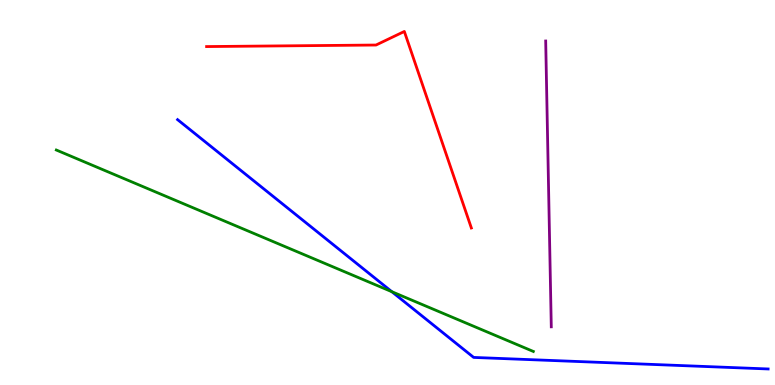[{'lines': ['blue', 'red'], 'intersections': []}, {'lines': ['green', 'red'], 'intersections': []}, {'lines': ['purple', 'red'], 'intersections': []}, {'lines': ['blue', 'green'], 'intersections': [{'x': 5.06, 'y': 2.42}]}, {'lines': ['blue', 'purple'], 'intersections': []}, {'lines': ['green', 'purple'], 'intersections': []}]